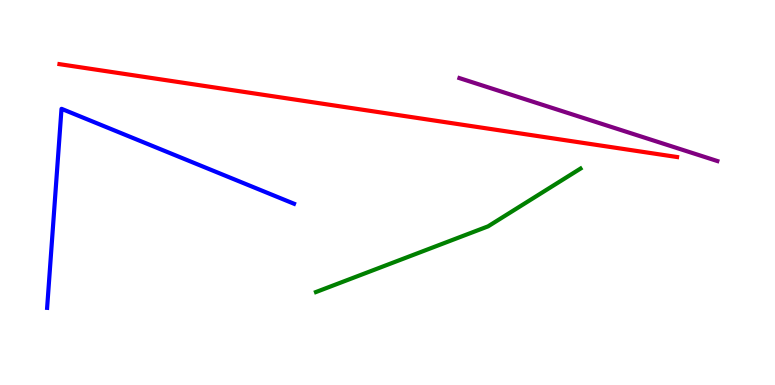[{'lines': ['blue', 'red'], 'intersections': []}, {'lines': ['green', 'red'], 'intersections': []}, {'lines': ['purple', 'red'], 'intersections': []}, {'lines': ['blue', 'green'], 'intersections': []}, {'lines': ['blue', 'purple'], 'intersections': []}, {'lines': ['green', 'purple'], 'intersections': []}]